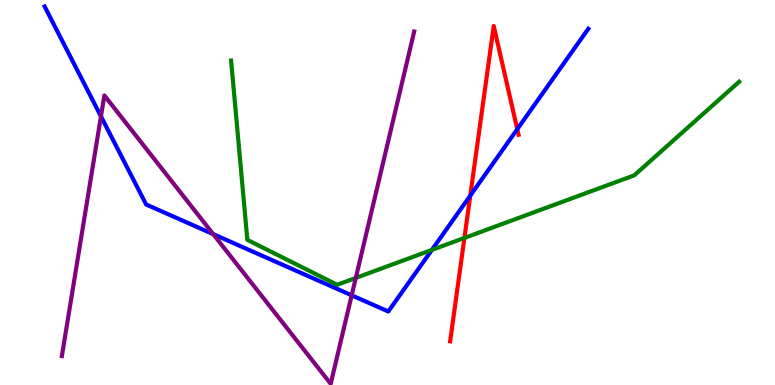[{'lines': ['blue', 'red'], 'intersections': [{'x': 6.07, 'y': 4.92}, {'x': 6.67, 'y': 6.65}]}, {'lines': ['green', 'red'], 'intersections': [{'x': 5.99, 'y': 3.82}]}, {'lines': ['purple', 'red'], 'intersections': []}, {'lines': ['blue', 'green'], 'intersections': [{'x': 5.57, 'y': 3.51}]}, {'lines': ['blue', 'purple'], 'intersections': [{'x': 1.3, 'y': 6.98}, {'x': 2.75, 'y': 3.92}, {'x': 4.54, 'y': 2.33}]}, {'lines': ['green', 'purple'], 'intersections': [{'x': 4.59, 'y': 2.78}]}]